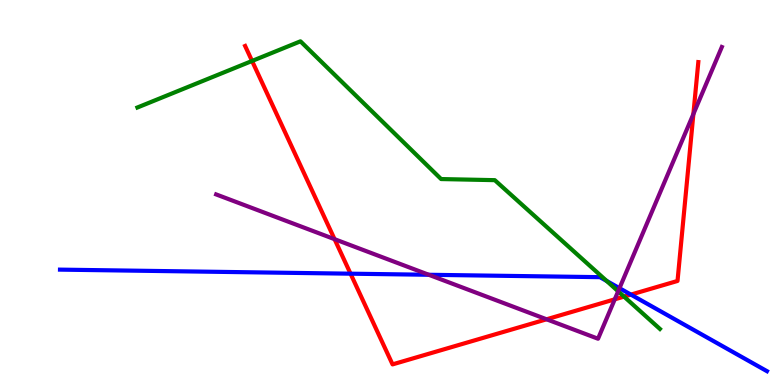[{'lines': ['blue', 'red'], 'intersections': [{'x': 4.52, 'y': 2.89}, {'x': 8.14, 'y': 2.35}]}, {'lines': ['green', 'red'], 'intersections': [{'x': 3.25, 'y': 8.42}, {'x': 8.05, 'y': 2.3}]}, {'lines': ['purple', 'red'], 'intersections': [{'x': 4.32, 'y': 3.79}, {'x': 7.05, 'y': 1.71}, {'x': 7.93, 'y': 2.23}, {'x': 8.95, 'y': 7.04}]}, {'lines': ['blue', 'green'], 'intersections': [{'x': 7.83, 'y': 2.7}]}, {'lines': ['blue', 'purple'], 'intersections': [{'x': 5.53, 'y': 2.86}, {'x': 7.99, 'y': 2.51}]}, {'lines': ['green', 'purple'], 'intersections': [{'x': 7.98, 'y': 2.43}]}]